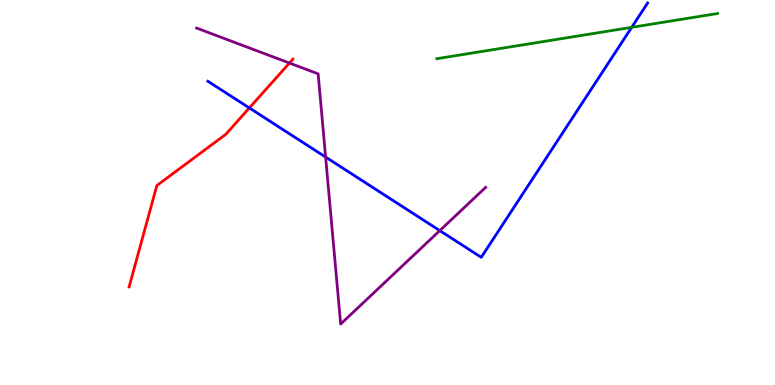[{'lines': ['blue', 'red'], 'intersections': [{'x': 3.22, 'y': 7.2}]}, {'lines': ['green', 'red'], 'intersections': []}, {'lines': ['purple', 'red'], 'intersections': [{'x': 3.73, 'y': 8.36}]}, {'lines': ['blue', 'green'], 'intersections': [{'x': 8.15, 'y': 9.29}]}, {'lines': ['blue', 'purple'], 'intersections': [{'x': 4.2, 'y': 5.92}, {'x': 5.67, 'y': 4.01}]}, {'lines': ['green', 'purple'], 'intersections': []}]